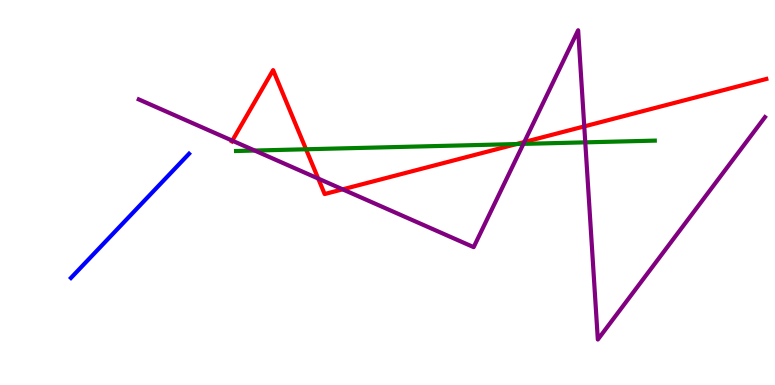[{'lines': ['blue', 'red'], 'intersections': []}, {'lines': ['green', 'red'], 'intersections': [{'x': 3.95, 'y': 6.12}, {'x': 6.66, 'y': 6.26}]}, {'lines': ['purple', 'red'], 'intersections': [{'x': 3.0, 'y': 6.35}, {'x': 4.11, 'y': 5.36}, {'x': 4.42, 'y': 5.08}, {'x': 6.77, 'y': 6.31}, {'x': 7.54, 'y': 6.72}]}, {'lines': ['blue', 'green'], 'intersections': []}, {'lines': ['blue', 'purple'], 'intersections': []}, {'lines': ['green', 'purple'], 'intersections': [{'x': 3.29, 'y': 6.09}, {'x': 6.75, 'y': 6.26}, {'x': 7.55, 'y': 6.3}]}]